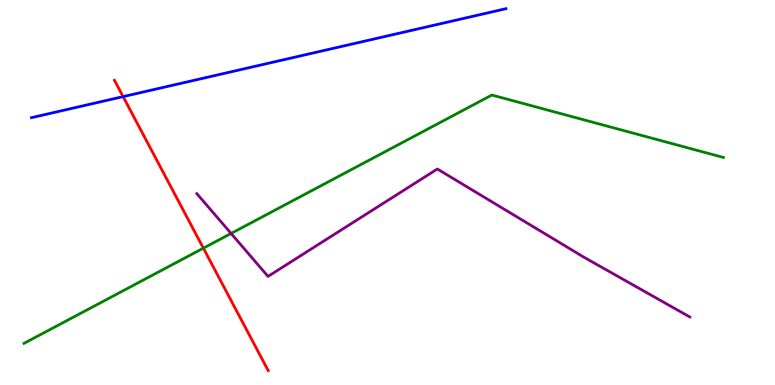[{'lines': ['blue', 'red'], 'intersections': [{'x': 1.59, 'y': 7.49}]}, {'lines': ['green', 'red'], 'intersections': [{'x': 2.62, 'y': 3.55}]}, {'lines': ['purple', 'red'], 'intersections': []}, {'lines': ['blue', 'green'], 'intersections': []}, {'lines': ['blue', 'purple'], 'intersections': []}, {'lines': ['green', 'purple'], 'intersections': [{'x': 2.98, 'y': 3.94}]}]